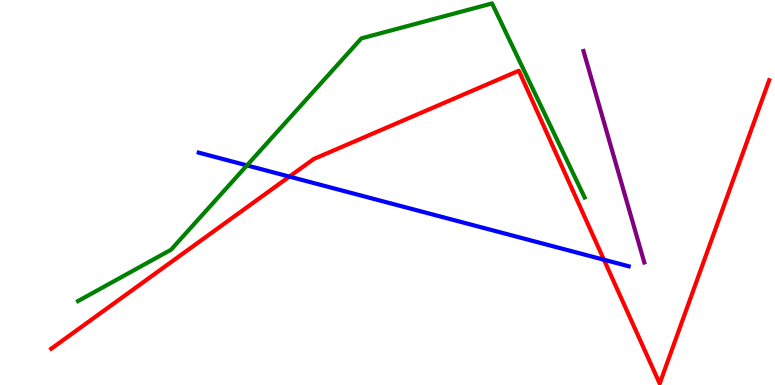[{'lines': ['blue', 'red'], 'intersections': [{'x': 3.73, 'y': 5.41}, {'x': 7.79, 'y': 3.25}]}, {'lines': ['green', 'red'], 'intersections': []}, {'lines': ['purple', 'red'], 'intersections': []}, {'lines': ['blue', 'green'], 'intersections': [{'x': 3.19, 'y': 5.7}]}, {'lines': ['blue', 'purple'], 'intersections': []}, {'lines': ['green', 'purple'], 'intersections': []}]